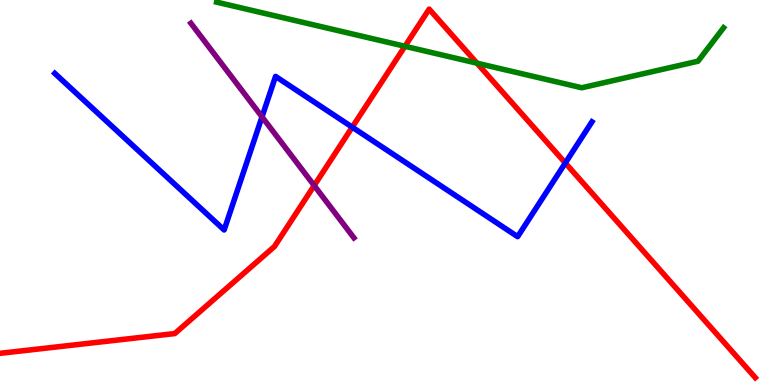[{'lines': ['blue', 'red'], 'intersections': [{'x': 4.55, 'y': 6.7}, {'x': 7.29, 'y': 5.77}]}, {'lines': ['green', 'red'], 'intersections': [{'x': 5.23, 'y': 8.8}, {'x': 6.15, 'y': 8.36}]}, {'lines': ['purple', 'red'], 'intersections': [{'x': 4.05, 'y': 5.18}]}, {'lines': ['blue', 'green'], 'intersections': []}, {'lines': ['blue', 'purple'], 'intersections': [{'x': 3.38, 'y': 6.96}]}, {'lines': ['green', 'purple'], 'intersections': []}]